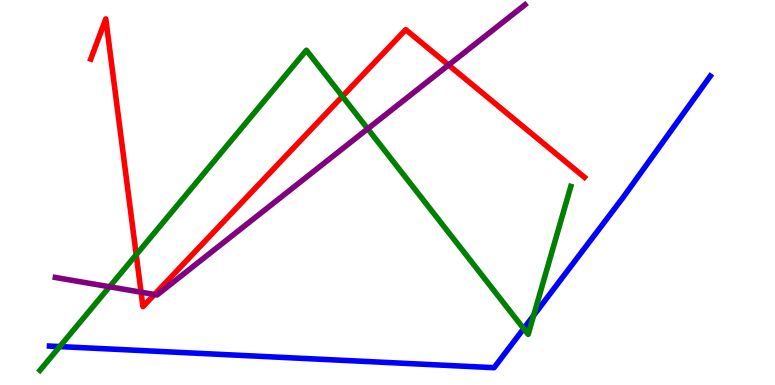[{'lines': ['blue', 'red'], 'intersections': []}, {'lines': ['green', 'red'], 'intersections': [{'x': 1.76, 'y': 3.38}, {'x': 4.42, 'y': 7.5}]}, {'lines': ['purple', 'red'], 'intersections': [{'x': 1.82, 'y': 2.41}, {'x': 1.99, 'y': 2.35}, {'x': 5.79, 'y': 8.31}]}, {'lines': ['blue', 'green'], 'intersections': [{'x': 0.771, 'y': 0.998}, {'x': 6.76, 'y': 1.46}, {'x': 6.89, 'y': 1.81}]}, {'lines': ['blue', 'purple'], 'intersections': []}, {'lines': ['green', 'purple'], 'intersections': [{'x': 1.41, 'y': 2.55}, {'x': 4.74, 'y': 6.65}]}]